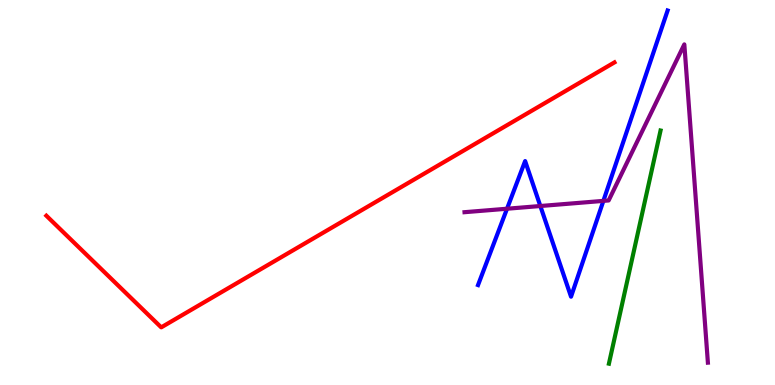[{'lines': ['blue', 'red'], 'intersections': []}, {'lines': ['green', 'red'], 'intersections': []}, {'lines': ['purple', 'red'], 'intersections': []}, {'lines': ['blue', 'green'], 'intersections': []}, {'lines': ['blue', 'purple'], 'intersections': [{'x': 6.54, 'y': 4.58}, {'x': 6.97, 'y': 4.65}, {'x': 7.79, 'y': 4.78}]}, {'lines': ['green', 'purple'], 'intersections': []}]